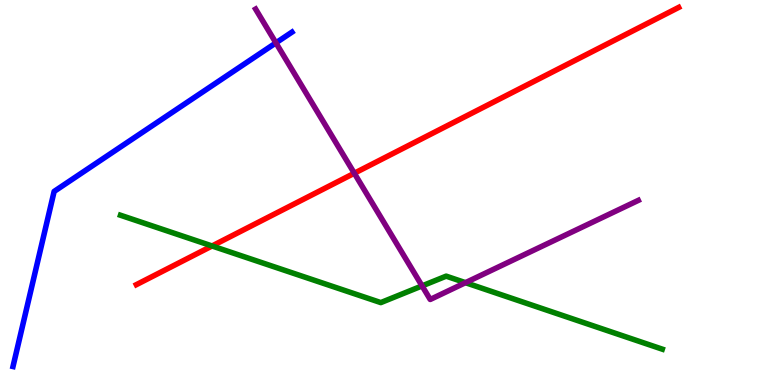[{'lines': ['blue', 'red'], 'intersections': []}, {'lines': ['green', 'red'], 'intersections': [{'x': 2.74, 'y': 3.61}]}, {'lines': ['purple', 'red'], 'intersections': [{'x': 4.57, 'y': 5.5}]}, {'lines': ['blue', 'green'], 'intersections': []}, {'lines': ['blue', 'purple'], 'intersections': [{'x': 3.56, 'y': 8.89}]}, {'lines': ['green', 'purple'], 'intersections': [{'x': 5.45, 'y': 2.57}, {'x': 6.01, 'y': 2.66}]}]